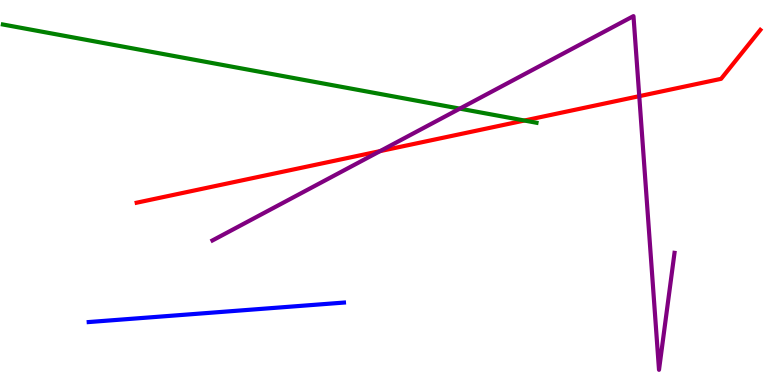[{'lines': ['blue', 'red'], 'intersections': []}, {'lines': ['green', 'red'], 'intersections': [{'x': 6.77, 'y': 6.87}]}, {'lines': ['purple', 'red'], 'intersections': [{'x': 4.9, 'y': 6.08}, {'x': 8.25, 'y': 7.5}]}, {'lines': ['blue', 'green'], 'intersections': []}, {'lines': ['blue', 'purple'], 'intersections': []}, {'lines': ['green', 'purple'], 'intersections': [{'x': 5.93, 'y': 7.18}]}]